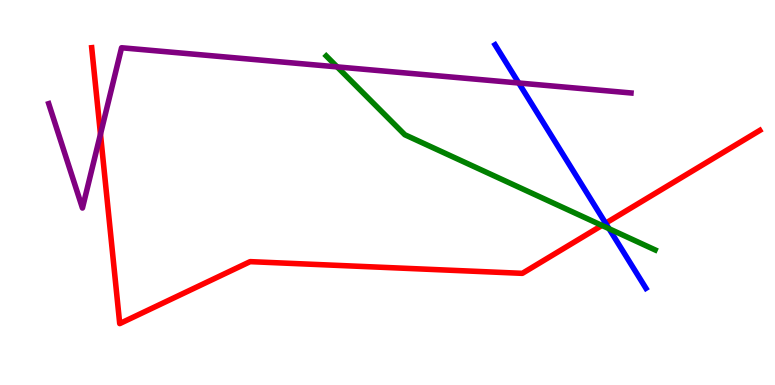[{'lines': ['blue', 'red'], 'intersections': [{'x': 7.81, 'y': 4.2}]}, {'lines': ['green', 'red'], 'intersections': [{'x': 7.77, 'y': 4.14}]}, {'lines': ['purple', 'red'], 'intersections': [{'x': 1.3, 'y': 6.52}]}, {'lines': ['blue', 'green'], 'intersections': [{'x': 7.86, 'y': 4.06}]}, {'lines': ['blue', 'purple'], 'intersections': [{'x': 6.69, 'y': 7.84}]}, {'lines': ['green', 'purple'], 'intersections': [{'x': 4.35, 'y': 8.26}]}]